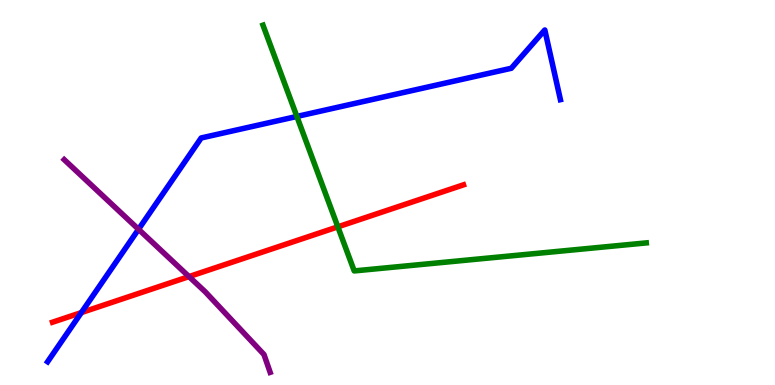[{'lines': ['blue', 'red'], 'intersections': [{'x': 1.05, 'y': 1.88}]}, {'lines': ['green', 'red'], 'intersections': [{'x': 4.36, 'y': 4.11}]}, {'lines': ['purple', 'red'], 'intersections': [{'x': 2.44, 'y': 2.82}]}, {'lines': ['blue', 'green'], 'intersections': [{'x': 3.83, 'y': 6.98}]}, {'lines': ['blue', 'purple'], 'intersections': [{'x': 1.79, 'y': 4.04}]}, {'lines': ['green', 'purple'], 'intersections': []}]